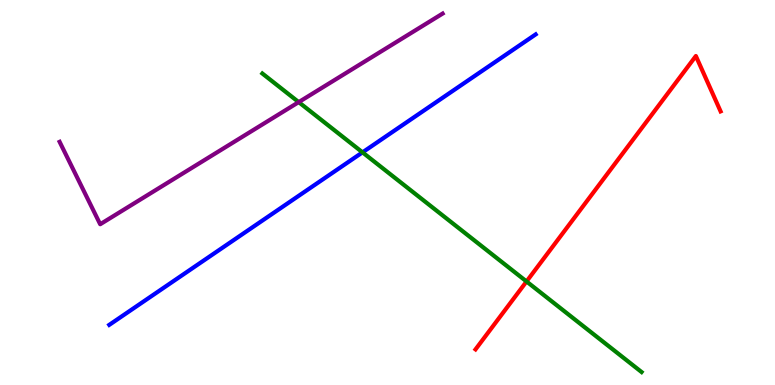[{'lines': ['blue', 'red'], 'intersections': []}, {'lines': ['green', 'red'], 'intersections': [{'x': 6.79, 'y': 2.69}]}, {'lines': ['purple', 'red'], 'intersections': []}, {'lines': ['blue', 'green'], 'intersections': [{'x': 4.68, 'y': 6.04}]}, {'lines': ['blue', 'purple'], 'intersections': []}, {'lines': ['green', 'purple'], 'intersections': [{'x': 3.85, 'y': 7.35}]}]